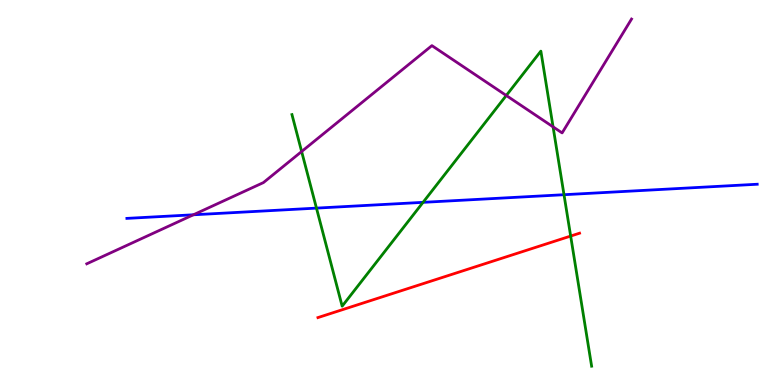[{'lines': ['blue', 'red'], 'intersections': []}, {'lines': ['green', 'red'], 'intersections': [{'x': 7.36, 'y': 3.87}]}, {'lines': ['purple', 'red'], 'intersections': []}, {'lines': ['blue', 'green'], 'intersections': [{'x': 4.08, 'y': 4.59}, {'x': 5.46, 'y': 4.74}, {'x': 7.28, 'y': 4.94}]}, {'lines': ['blue', 'purple'], 'intersections': [{'x': 2.5, 'y': 4.42}]}, {'lines': ['green', 'purple'], 'intersections': [{'x': 3.89, 'y': 6.06}, {'x': 6.53, 'y': 7.52}, {'x': 7.14, 'y': 6.7}]}]